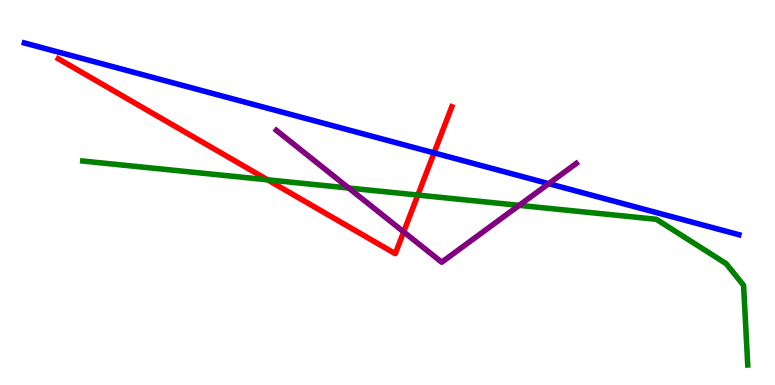[{'lines': ['blue', 'red'], 'intersections': [{'x': 5.6, 'y': 6.03}]}, {'lines': ['green', 'red'], 'intersections': [{'x': 3.45, 'y': 5.33}, {'x': 5.39, 'y': 4.93}]}, {'lines': ['purple', 'red'], 'intersections': [{'x': 5.21, 'y': 3.98}]}, {'lines': ['blue', 'green'], 'intersections': []}, {'lines': ['blue', 'purple'], 'intersections': [{'x': 7.08, 'y': 5.23}]}, {'lines': ['green', 'purple'], 'intersections': [{'x': 4.5, 'y': 5.12}, {'x': 6.7, 'y': 4.67}]}]